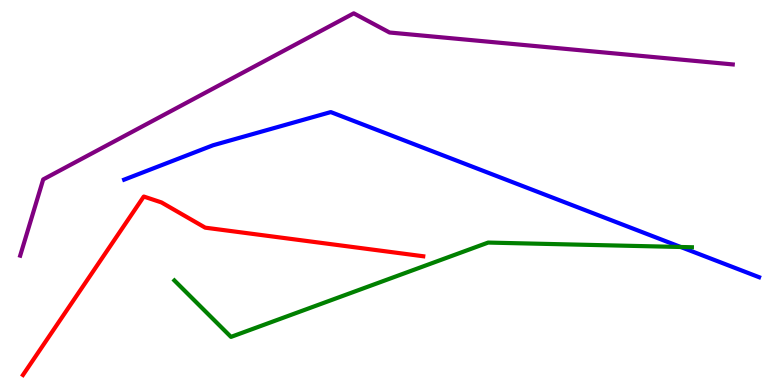[{'lines': ['blue', 'red'], 'intersections': []}, {'lines': ['green', 'red'], 'intersections': []}, {'lines': ['purple', 'red'], 'intersections': []}, {'lines': ['blue', 'green'], 'intersections': [{'x': 8.78, 'y': 3.58}]}, {'lines': ['blue', 'purple'], 'intersections': []}, {'lines': ['green', 'purple'], 'intersections': []}]